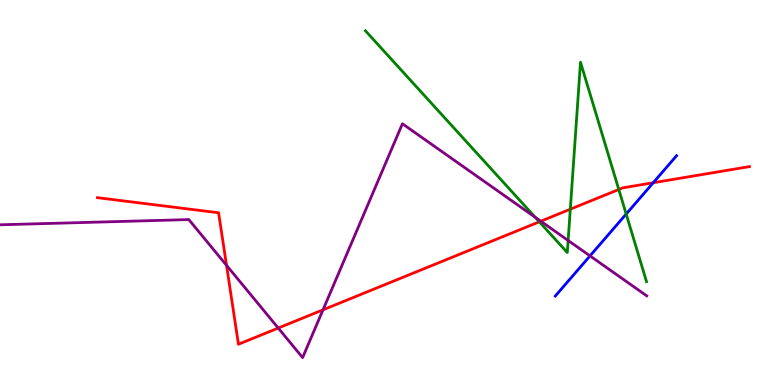[{'lines': ['blue', 'red'], 'intersections': [{'x': 8.43, 'y': 5.25}]}, {'lines': ['green', 'red'], 'intersections': [{'x': 6.96, 'y': 4.24}, {'x': 7.36, 'y': 4.57}, {'x': 7.98, 'y': 5.08}]}, {'lines': ['purple', 'red'], 'intersections': [{'x': 2.92, 'y': 3.11}, {'x': 3.59, 'y': 1.48}, {'x': 4.17, 'y': 1.95}, {'x': 6.98, 'y': 4.25}]}, {'lines': ['blue', 'green'], 'intersections': [{'x': 8.08, 'y': 4.44}]}, {'lines': ['blue', 'purple'], 'intersections': [{'x': 7.61, 'y': 3.35}]}, {'lines': ['green', 'purple'], 'intersections': [{'x': 6.91, 'y': 4.36}, {'x': 7.33, 'y': 3.75}]}]